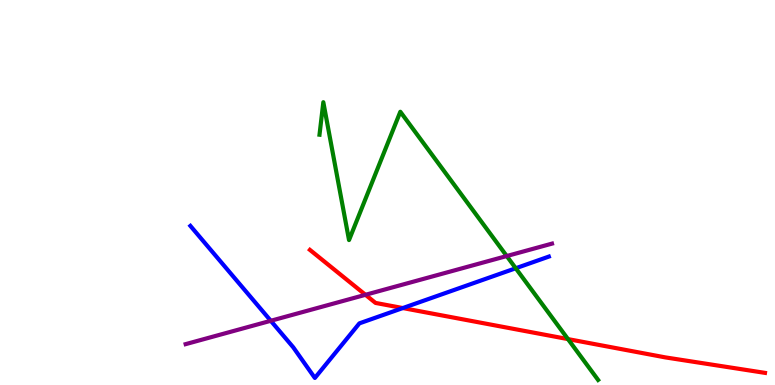[{'lines': ['blue', 'red'], 'intersections': [{'x': 5.2, 'y': 2.0}]}, {'lines': ['green', 'red'], 'intersections': [{'x': 7.33, 'y': 1.19}]}, {'lines': ['purple', 'red'], 'intersections': [{'x': 4.72, 'y': 2.34}]}, {'lines': ['blue', 'green'], 'intersections': [{'x': 6.65, 'y': 3.03}]}, {'lines': ['blue', 'purple'], 'intersections': [{'x': 3.49, 'y': 1.67}]}, {'lines': ['green', 'purple'], 'intersections': [{'x': 6.54, 'y': 3.35}]}]